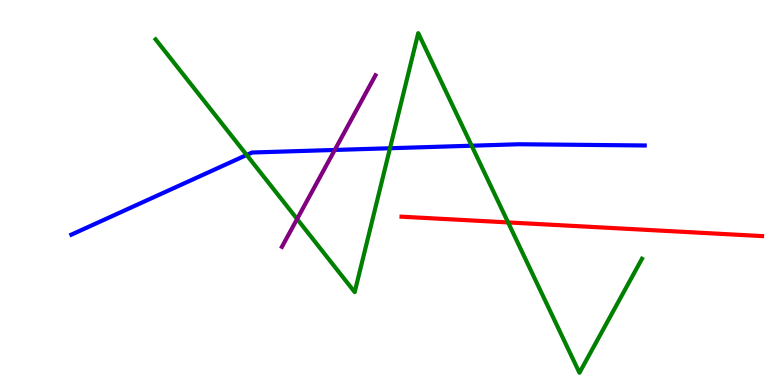[{'lines': ['blue', 'red'], 'intersections': []}, {'lines': ['green', 'red'], 'intersections': [{'x': 6.56, 'y': 4.22}]}, {'lines': ['purple', 'red'], 'intersections': []}, {'lines': ['blue', 'green'], 'intersections': [{'x': 3.18, 'y': 5.97}, {'x': 5.03, 'y': 6.15}, {'x': 6.09, 'y': 6.22}]}, {'lines': ['blue', 'purple'], 'intersections': [{'x': 4.32, 'y': 6.11}]}, {'lines': ['green', 'purple'], 'intersections': [{'x': 3.83, 'y': 4.31}]}]